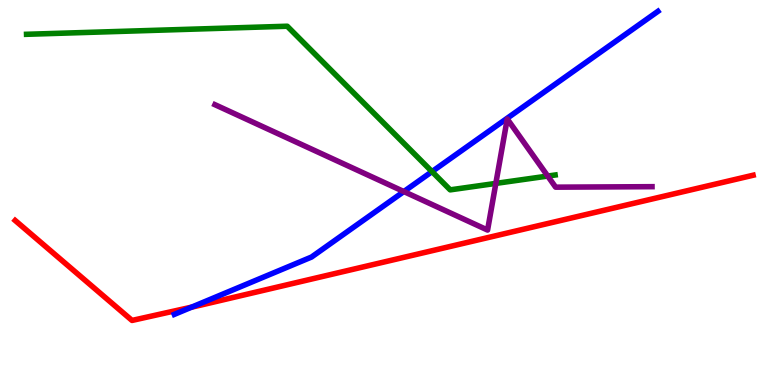[{'lines': ['blue', 'red'], 'intersections': [{'x': 2.47, 'y': 2.02}]}, {'lines': ['green', 'red'], 'intersections': []}, {'lines': ['purple', 'red'], 'intersections': []}, {'lines': ['blue', 'green'], 'intersections': [{'x': 5.57, 'y': 5.54}]}, {'lines': ['blue', 'purple'], 'intersections': [{'x': 5.21, 'y': 5.02}]}, {'lines': ['green', 'purple'], 'intersections': [{'x': 6.4, 'y': 5.24}, {'x': 7.07, 'y': 5.43}]}]